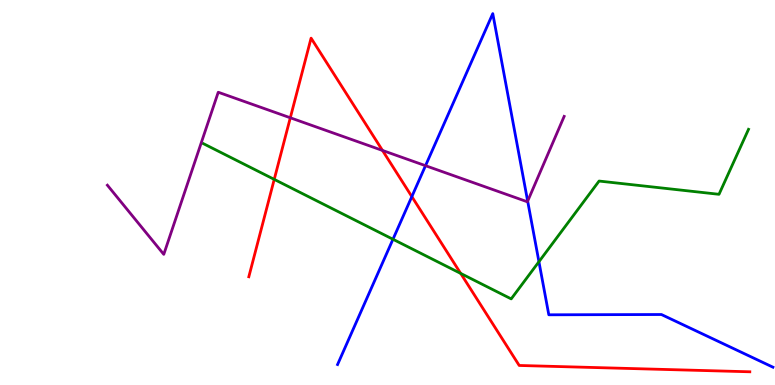[{'lines': ['blue', 'red'], 'intersections': [{'x': 5.31, 'y': 4.89}]}, {'lines': ['green', 'red'], 'intersections': [{'x': 3.54, 'y': 5.34}, {'x': 5.94, 'y': 2.9}]}, {'lines': ['purple', 'red'], 'intersections': [{'x': 3.75, 'y': 6.94}, {'x': 4.94, 'y': 6.09}]}, {'lines': ['blue', 'green'], 'intersections': [{'x': 5.07, 'y': 3.79}, {'x': 6.95, 'y': 3.2}]}, {'lines': ['blue', 'purple'], 'intersections': [{'x': 5.49, 'y': 5.7}, {'x': 6.81, 'y': 4.78}]}, {'lines': ['green', 'purple'], 'intersections': []}]